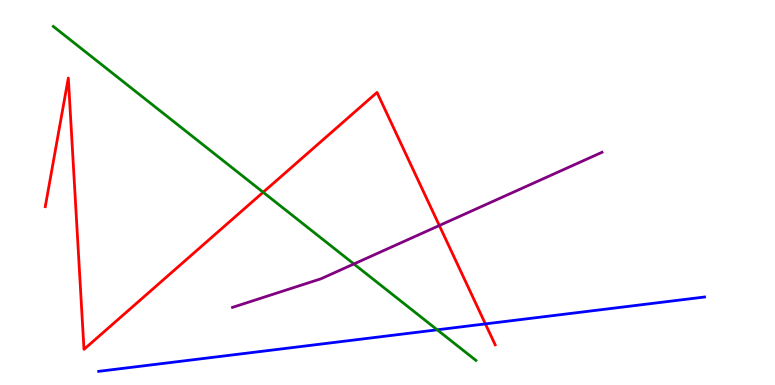[{'lines': ['blue', 'red'], 'intersections': [{'x': 6.26, 'y': 1.59}]}, {'lines': ['green', 'red'], 'intersections': [{'x': 3.4, 'y': 5.01}]}, {'lines': ['purple', 'red'], 'intersections': [{'x': 5.67, 'y': 4.14}]}, {'lines': ['blue', 'green'], 'intersections': [{'x': 5.64, 'y': 1.43}]}, {'lines': ['blue', 'purple'], 'intersections': []}, {'lines': ['green', 'purple'], 'intersections': [{'x': 4.57, 'y': 3.14}]}]